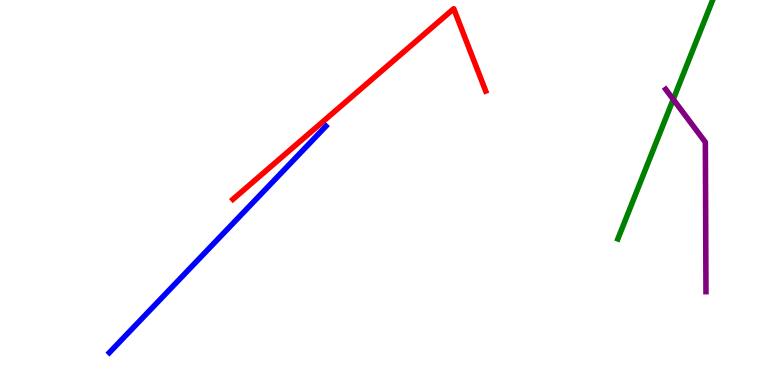[{'lines': ['blue', 'red'], 'intersections': []}, {'lines': ['green', 'red'], 'intersections': []}, {'lines': ['purple', 'red'], 'intersections': []}, {'lines': ['blue', 'green'], 'intersections': []}, {'lines': ['blue', 'purple'], 'intersections': []}, {'lines': ['green', 'purple'], 'intersections': [{'x': 8.69, 'y': 7.42}]}]